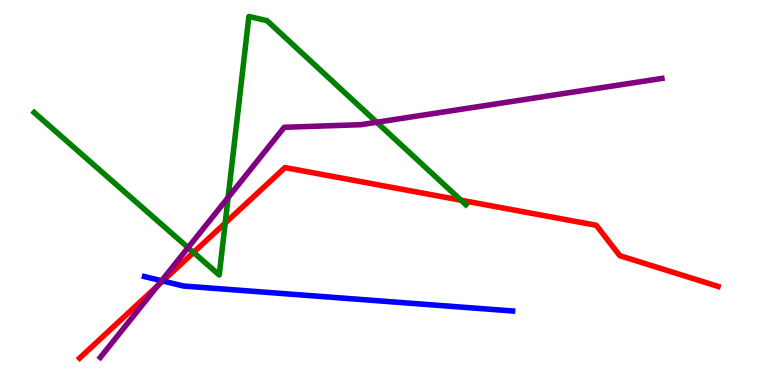[{'lines': ['blue', 'red'], 'intersections': [{'x': 2.1, 'y': 2.7}]}, {'lines': ['green', 'red'], 'intersections': [{'x': 2.5, 'y': 3.44}, {'x': 2.91, 'y': 4.21}, {'x': 5.95, 'y': 4.8}]}, {'lines': ['purple', 'red'], 'intersections': [{'x': 2.03, 'y': 2.58}]}, {'lines': ['blue', 'green'], 'intersections': []}, {'lines': ['blue', 'purple'], 'intersections': [{'x': 2.09, 'y': 2.71}]}, {'lines': ['green', 'purple'], 'intersections': [{'x': 2.43, 'y': 3.57}, {'x': 2.94, 'y': 4.87}, {'x': 4.86, 'y': 6.82}]}]